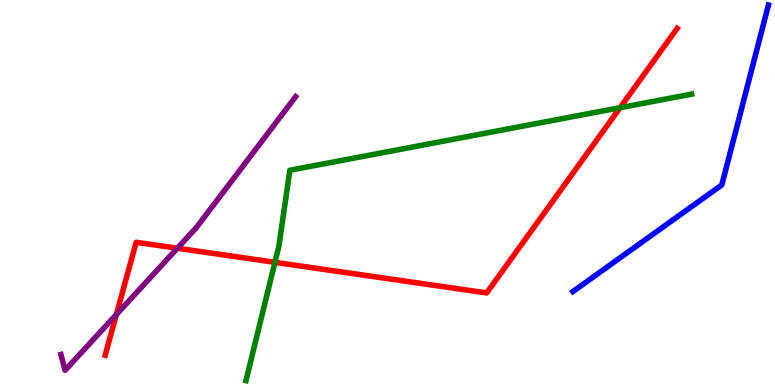[{'lines': ['blue', 'red'], 'intersections': []}, {'lines': ['green', 'red'], 'intersections': [{'x': 3.55, 'y': 3.19}, {'x': 8.0, 'y': 7.2}]}, {'lines': ['purple', 'red'], 'intersections': [{'x': 1.5, 'y': 1.83}, {'x': 2.29, 'y': 3.55}]}, {'lines': ['blue', 'green'], 'intersections': []}, {'lines': ['blue', 'purple'], 'intersections': []}, {'lines': ['green', 'purple'], 'intersections': []}]